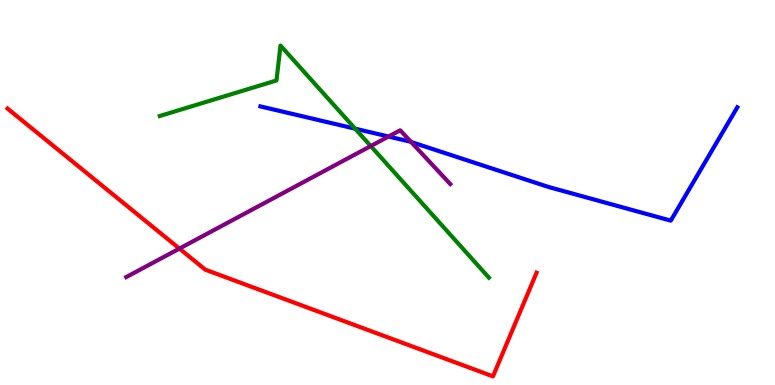[{'lines': ['blue', 'red'], 'intersections': []}, {'lines': ['green', 'red'], 'intersections': []}, {'lines': ['purple', 'red'], 'intersections': [{'x': 2.32, 'y': 3.54}]}, {'lines': ['blue', 'green'], 'intersections': [{'x': 4.58, 'y': 6.66}]}, {'lines': ['blue', 'purple'], 'intersections': [{'x': 5.01, 'y': 6.45}, {'x': 5.3, 'y': 6.31}]}, {'lines': ['green', 'purple'], 'intersections': [{'x': 4.78, 'y': 6.21}]}]